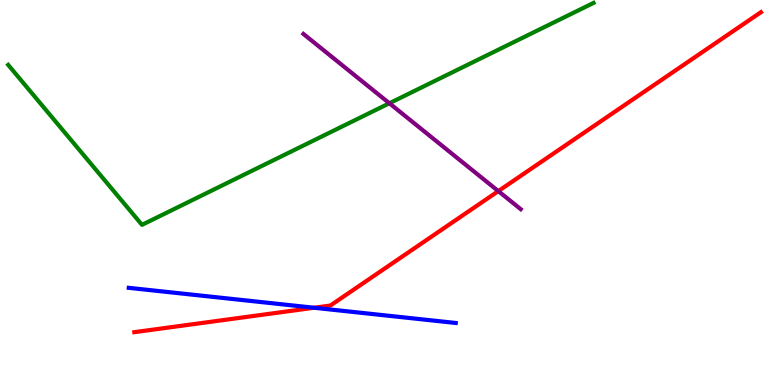[{'lines': ['blue', 'red'], 'intersections': [{'x': 4.05, 'y': 2.01}]}, {'lines': ['green', 'red'], 'intersections': []}, {'lines': ['purple', 'red'], 'intersections': [{'x': 6.43, 'y': 5.04}]}, {'lines': ['blue', 'green'], 'intersections': []}, {'lines': ['blue', 'purple'], 'intersections': []}, {'lines': ['green', 'purple'], 'intersections': [{'x': 5.02, 'y': 7.32}]}]